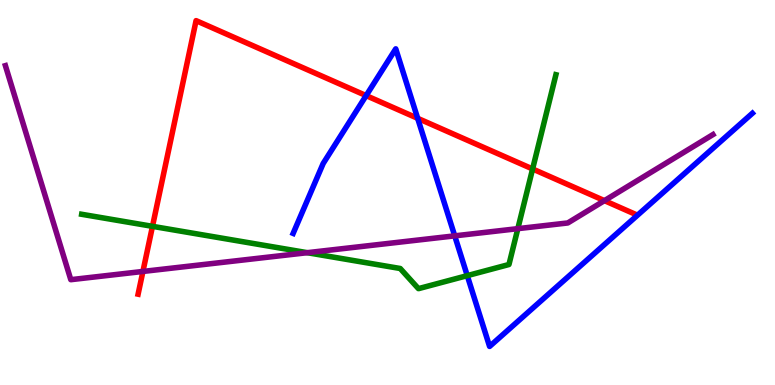[{'lines': ['blue', 'red'], 'intersections': [{'x': 4.72, 'y': 7.52}, {'x': 5.39, 'y': 6.93}]}, {'lines': ['green', 'red'], 'intersections': [{'x': 1.97, 'y': 4.12}, {'x': 6.87, 'y': 5.61}]}, {'lines': ['purple', 'red'], 'intersections': [{'x': 1.84, 'y': 2.95}, {'x': 7.8, 'y': 4.79}]}, {'lines': ['blue', 'green'], 'intersections': [{'x': 6.03, 'y': 2.84}]}, {'lines': ['blue', 'purple'], 'intersections': [{'x': 5.87, 'y': 3.87}]}, {'lines': ['green', 'purple'], 'intersections': [{'x': 3.97, 'y': 3.44}, {'x': 6.68, 'y': 4.06}]}]